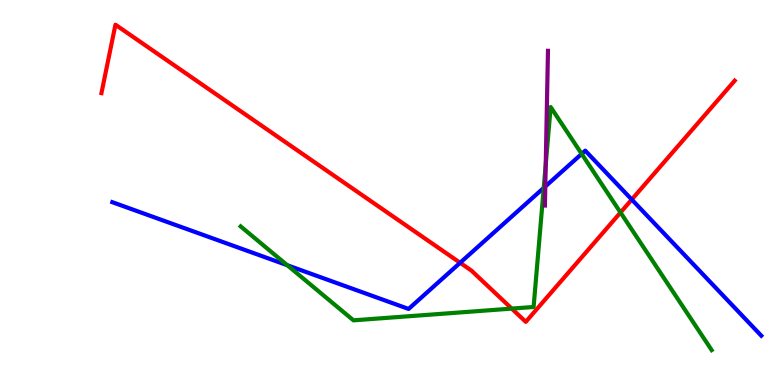[{'lines': ['blue', 'red'], 'intersections': [{'x': 5.94, 'y': 3.17}, {'x': 8.15, 'y': 4.82}]}, {'lines': ['green', 'red'], 'intersections': [{'x': 6.6, 'y': 1.98}, {'x': 8.01, 'y': 4.48}]}, {'lines': ['purple', 'red'], 'intersections': []}, {'lines': ['blue', 'green'], 'intersections': [{'x': 3.71, 'y': 3.11}, {'x': 7.02, 'y': 5.12}, {'x': 7.51, 'y': 6.0}]}, {'lines': ['blue', 'purple'], 'intersections': [{'x': 7.04, 'y': 5.16}]}, {'lines': ['green', 'purple'], 'intersections': [{'x': 7.04, 'y': 5.72}]}]